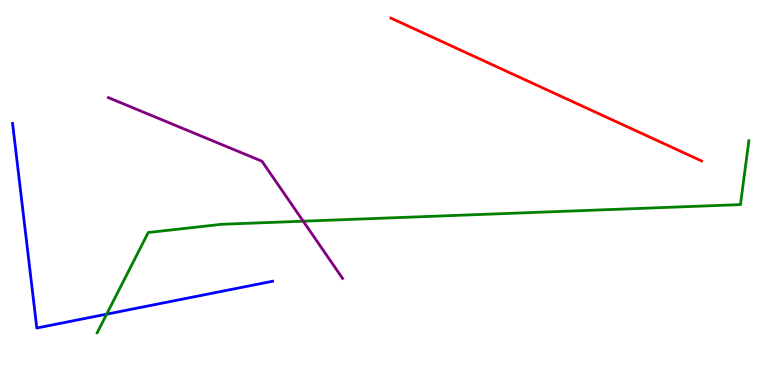[{'lines': ['blue', 'red'], 'intersections': []}, {'lines': ['green', 'red'], 'intersections': []}, {'lines': ['purple', 'red'], 'intersections': []}, {'lines': ['blue', 'green'], 'intersections': [{'x': 1.38, 'y': 1.84}]}, {'lines': ['blue', 'purple'], 'intersections': []}, {'lines': ['green', 'purple'], 'intersections': [{'x': 3.91, 'y': 4.25}]}]